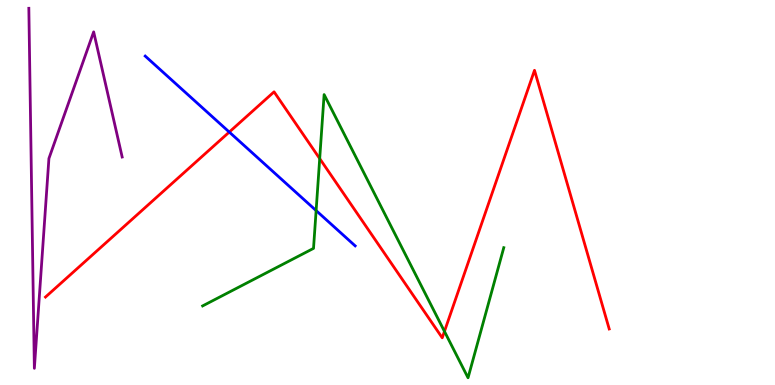[{'lines': ['blue', 'red'], 'intersections': [{'x': 2.96, 'y': 6.57}]}, {'lines': ['green', 'red'], 'intersections': [{'x': 4.13, 'y': 5.88}, {'x': 5.73, 'y': 1.39}]}, {'lines': ['purple', 'red'], 'intersections': []}, {'lines': ['blue', 'green'], 'intersections': [{'x': 4.08, 'y': 4.53}]}, {'lines': ['blue', 'purple'], 'intersections': []}, {'lines': ['green', 'purple'], 'intersections': []}]